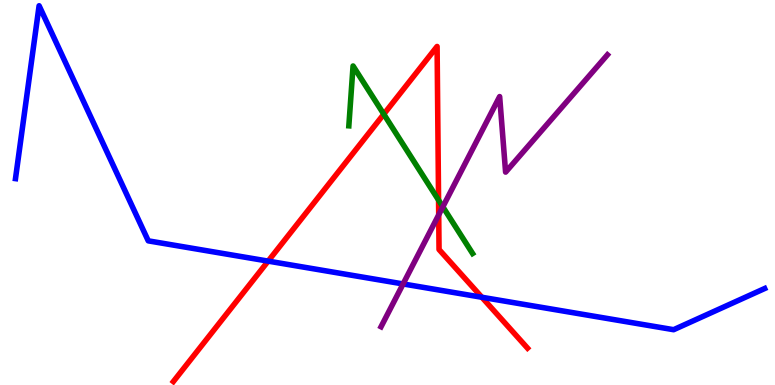[{'lines': ['blue', 'red'], 'intersections': [{'x': 3.46, 'y': 3.22}, {'x': 6.22, 'y': 2.28}]}, {'lines': ['green', 'red'], 'intersections': [{'x': 4.95, 'y': 7.03}, {'x': 5.66, 'y': 4.8}]}, {'lines': ['purple', 'red'], 'intersections': [{'x': 5.66, 'y': 4.42}]}, {'lines': ['blue', 'green'], 'intersections': []}, {'lines': ['blue', 'purple'], 'intersections': [{'x': 5.2, 'y': 2.62}]}, {'lines': ['green', 'purple'], 'intersections': [{'x': 5.71, 'y': 4.63}]}]